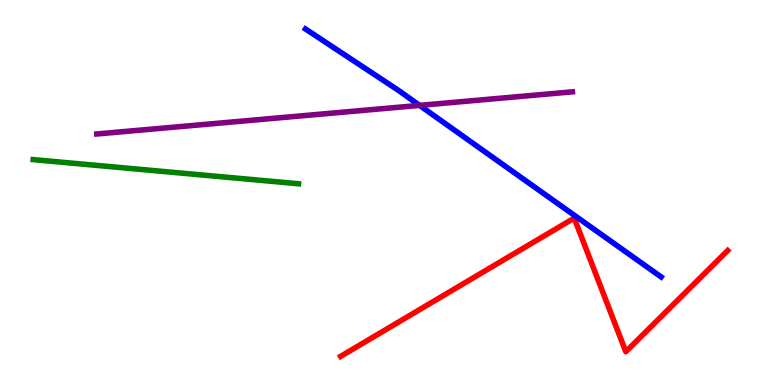[{'lines': ['blue', 'red'], 'intersections': []}, {'lines': ['green', 'red'], 'intersections': []}, {'lines': ['purple', 'red'], 'intersections': []}, {'lines': ['blue', 'green'], 'intersections': []}, {'lines': ['blue', 'purple'], 'intersections': [{'x': 5.41, 'y': 7.26}]}, {'lines': ['green', 'purple'], 'intersections': []}]